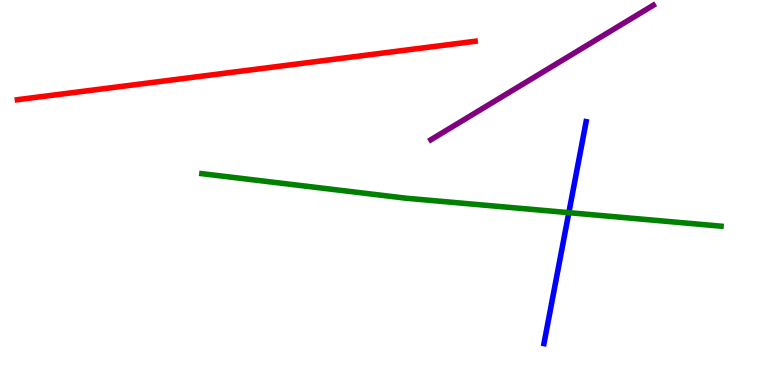[{'lines': ['blue', 'red'], 'intersections': []}, {'lines': ['green', 'red'], 'intersections': []}, {'lines': ['purple', 'red'], 'intersections': []}, {'lines': ['blue', 'green'], 'intersections': [{'x': 7.34, 'y': 4.48}]}, {'lines': ['blue', 'purple'], 'intersections': []}, {'lines': ['green', 'purple'], 'intersections': []}]